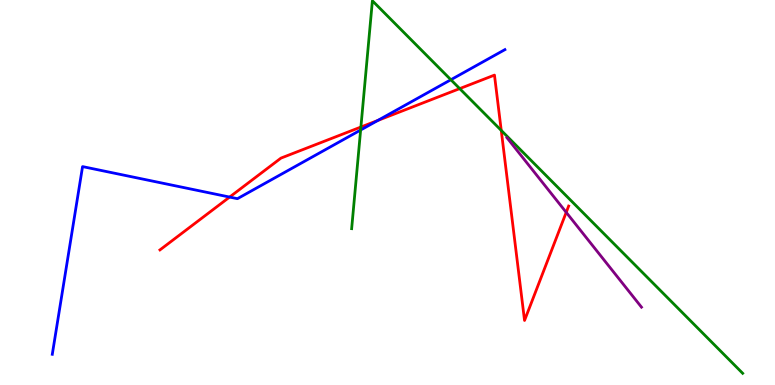[{'lines': ['blue', 'red'], 'intersections': [{'x': 2.96, 'y': 4.88}, {'x': 4.87, 'y': 6.87}]}, {'lines': ['green', 'red'], 'intersections': [{'x': 4.66, 'y': 6.7}, {'x': 5.93, 'y': 7.7}, {'x': 6.47, 'y': 6.61}]}, {'lines': ['purple', 'red'], 'intersections': [{'x': 7.31, 'y': 4.48}]}, {'lines': ['blue', 'green'], 'intersections': [{'x': 4.65, 'y': 6.62}, {'x': 5.82, 'y': 7.93}]}, {'lines': ['blue', 'purple'], 'intersections': []}, {'lines': ['green', 'purple'], 'intersections': []}]